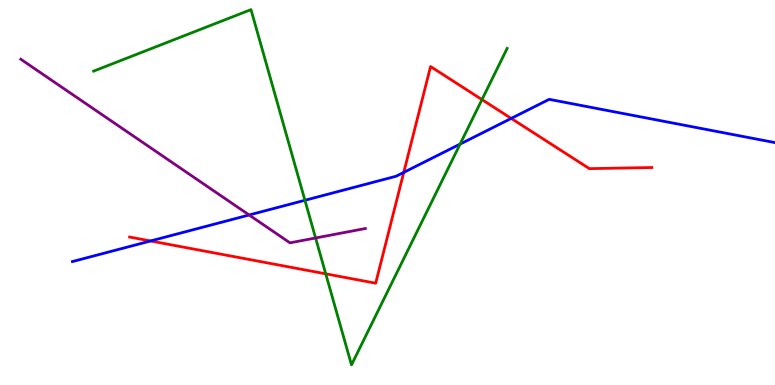[{'lines': ['blue', 'red'], 'intersections': [{'x': 1.94, 'y': 3.74}, {'x': 5.21, 'y': 5.52}, {'x': 6.6, 'y': 6.92}]}, {'lines': ['green', 'red'], 'intersections': [{'x': 4.2, 'y': 2.89}, {'x': 6.22, 'y': 7.41}]}, {'lines': ['purple', 'red'], 'intersections': []}, {'lines': ['blue', 'green'], 'intersections': [{'x': 3.93, 'y': 4.8}, {'x': 5.94, 'y': 6.26}]}, {'lines': ['blue', 'purple'], 'intersections': [{'x': 3.21, 'y': 4.42}]}, {'lines': ['green', 'purple'], 'intersections': [{'x': 4.07, 'y': 3.82}]}]